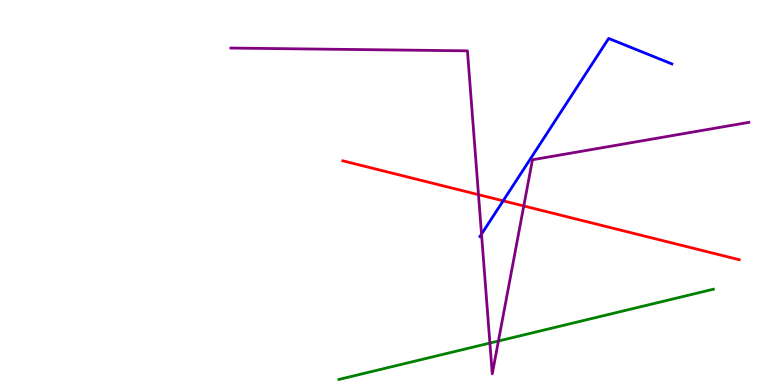[{'lines': ['blue', 'red'], 'intersections': [{'x': 6.49, 'y': 4.78}]}, {'lines': ['green', 'red'], 'intersections': []}, {'lines': ['purple', 'red'], 'intersections': [{'x': 6.17, 'y': 4.94}, {'x': 6.76, 'y': 4.65}]}, {'lines': ['blue', 'green'], 'intersections': []}, {'lines': ['blue', 'purple'], 'intersections': [{'x': 6.21, 'y': 3.92}]}, {'lines': ['green', 'purple'], 'intersections': [{'x': 6.32, 'y': 1.09}, {'x': 6.43, 'y': 1.14}]}]